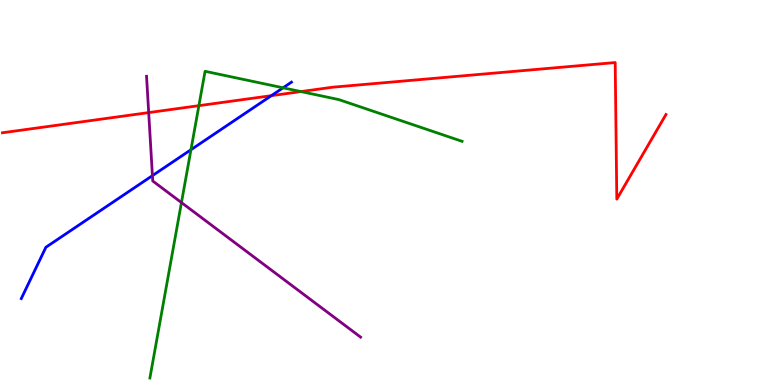[{'lines': ['blue', 'red'], 'intersections': [{'x': 3.5, 'y': 7.52}]}, {'lines': ['green', 'red'], 'intersections': [{'x': 2.57, 'y': 7.26}, {'x': 3.88, 'y': 7.62}]}, {'lines': ['purple', 'red'], 'intersections': [{'x': 1.92, 'y': 7.08}]}, {'lines': ['blue', 'green'], 'intersections': [{'x': 2.46, 'y': 6.11}, {'x': 3.65, 'y': 7.72}]}, {'lines': ['blue', 'purple'], 'intersections': [{'x': 1.97, 'y': 5.44}]}, {'lines': ['green', 'purple'], 'intersections': [{'x': 2.34, 'y': 4.74}]}]